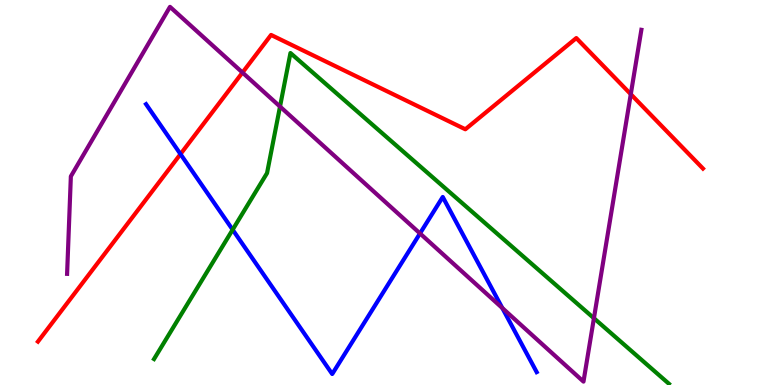[{'lines': ['blue', 'red'], 'intersections': [{'x': 2.33, 'y': 6.0}]}, {'lines': ['green', 'red'], 'intersections': []}, {'lines': ['purple', 'red'], 'intersections': [{'x': 3.13, 'y': 8.12}, {'x': 8.14, 'y': 7.55}]}, {'lines': ['blue', 'green'], 'intersections': [{'x': 3.0, 'y': 4.03}]}, {'lines': ['blue', 'purple'], 'intersections': [{'x': 5.42, 'y': 3.94}, {'x': 6.48, 'y': 2.0}]}, {'lines': ['green', 'purple'], 'intersections': [{'x': 3.61, 'y': 7.23}, {'x': 7.66, 'y': 1.73}]}]